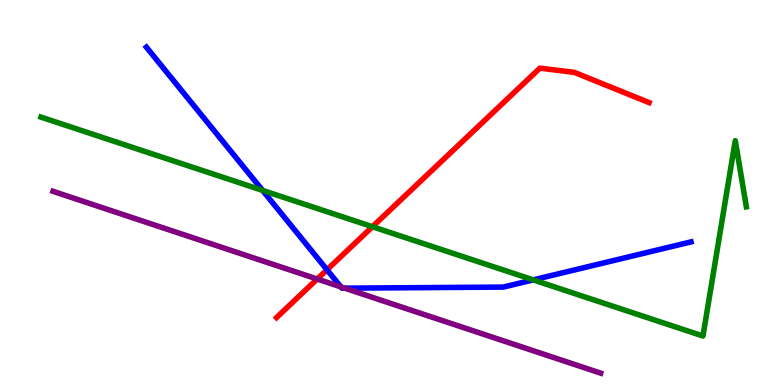[{'lines': ['blue', 'red'], 'intersections': [{'x': 4.22, 'y': 2.99}]}, {'lines': ['green', 'red'], 'intersections': [{'x': 4.81, 'y': 4.11}]}, {'lines': ['purple', 'red'], 'intersections': [{'x': 4.09, 'y': 2.75}]}, {'lines': ['blue', 'green'], 'intersections': [{'x': 3.39, 'y': 5.05}, {'x': 6.88, 'y': 2.73}]}, {'lines': ['blue', 'purple'], 'intersections': [{'x': 4.4, 'y': 2.55}, {'x': 4.45, 'y': 2.52}]}, {'lines': ['green', 'purple'], 'intersections': []}]